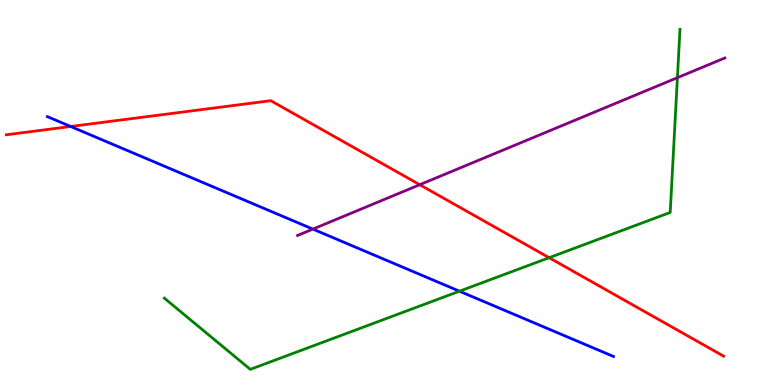[{'lines': ['blue', 'red'], 'intersections': [{'x': 0.912, 'y': 6.71}]}, {'lines': ['green', 'red'], 'intersections': [{'x': 7.09, 'y': 3.31}]}, {'lines': ['purple', 'red'], 'intersections': [{'x': 5.42, 'y': 5.2}]}, {'lines': ['blue', 'green'], 'intersections': [{'x': 5.93, 'y': 2.44}]}, {'lines': ['blue', 'purple'], 'intersections': [{'x': 4.04, 'y': 4.05}]}, {'lines': ['green', 'purple'], 'intersections': [{'x': 8.74, 'y': 7.98}]}]